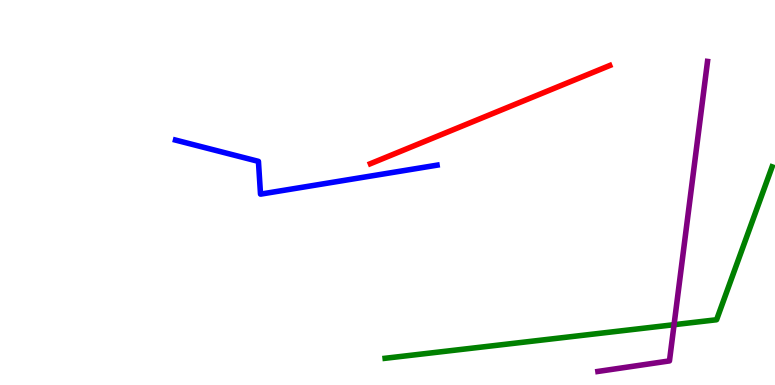[{'lines': ['blue', 'red'], 'intersections': []}, {'lines': ['green', 'red'], 'intersections': []}, {'lines': ['purple', 'red'], 'intersections': []}, {'lines': ['blue', 'green'], 'intersections': []}, {'lines': ['blue', 'purple'], 'intersections': []}, {'lines': ['green', 'purple'], 'intersections': [{'x': 8.7, 'y': 1.57}]}]